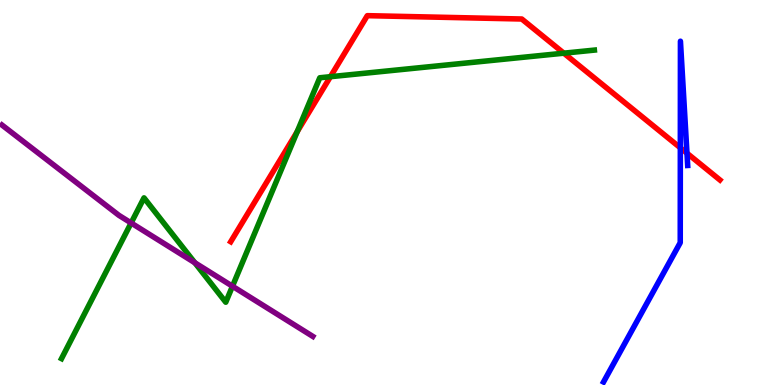[{'lines': ['blue', 'red'], 'intersections': [{'x': 8.78, 'y': 6.16}, {'x': 8.86, 'y': 6.02}]}, {'lines': ['green', 'red'], 'intersections': [{'x': 3.83, 'y': 6.58}, {'x': 4.26, 'y': 8.01}, {'x': 7.28, 'y': 8.62}]}, {'lines': ['purple', 'red'], 'intersections': []}, {'lines': ['blue', 'green'], 'intersections': []}, {'lines': ['blue', 'purple'], 'intersections': []}, {'lines': ['green', 'purple'], 'intersections': [{'x': 1.69, 'y': 4.21}, {'x': 2.51, 'y': 3.18}, {'x': 3.0, 'y': 2.57}]}]